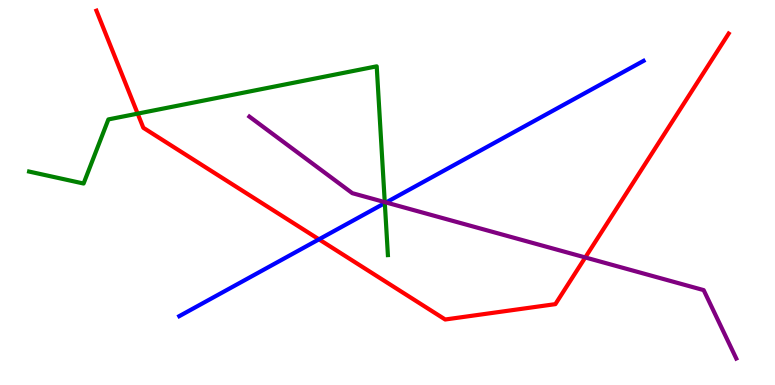[{'lines': ['blue', 'red'], 'intersections': [{'x': 4.12, 'y': 3.78}]}, {'lines': ['green', 'red'], 'intersections': [{'x': 1.78, 'y': 7.05}]}, {'lines': ['purple', 'red'], 'intersections': [{'x': 7.55, 'y': 3.31}]}, {'lines': ['blue', 'green'], 'intersections': [{'x': 4.97, 'y': 4.72}]}, {'lines': ['blue', 'purple'], 'intersections': [{'x': 4.98, 'y': 4.74}]}, {'lines': ['green', 'purple'], 'intersections': [{'x': 4.96, 'y': 4.75}]}]